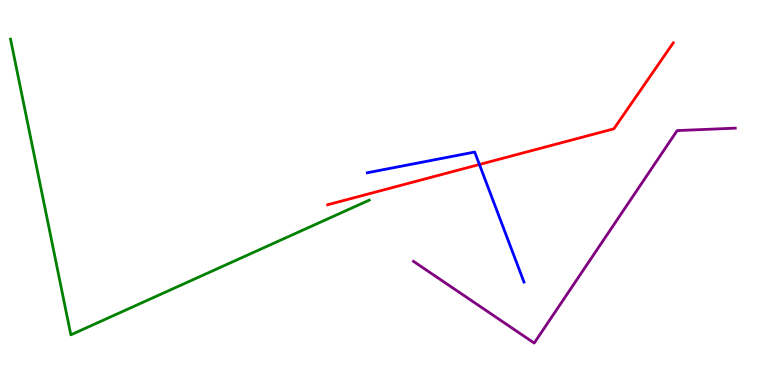[{'lines': ['blue', 'red'], 'intersections': [{'x': 6.19, 'y': 5.73}]}, {'lines': ['green', 'red'], 'intersections': []}, {'lines': ['purple', 'red'], 'intersections': []}, {'lines': ['blue', 'green'], 'intersections': []}, {'lines': ['blue', 'purple'], 'intersections': []}, {'lines': ['green', 'purple'], 'intersections': []}]